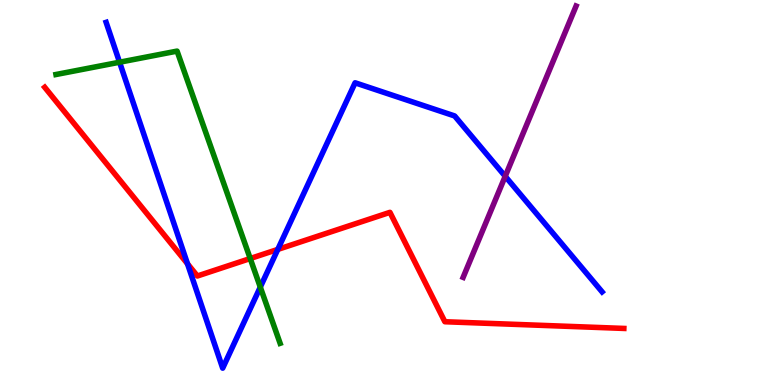[{'lines': ['blue', 'red'], 'intersections': [{'x': 2.42, 'y': 3.15}, {'x': 3.58, 'y': 3.52}]}, {'lines': ['green', 'red'], 'intersections': [{'x': 3.23, 'y': 3.28}]}, {'lines': ['purple', 'red'], 'intersections': []}, {'lines': ['blue', 'green'], 'intersections': [{'x': 1.54, 'y': 8.38}, {'x': 3.36, 'y': 2.54}]}, {'lines': ['blue', 'purple'], 'intersections': [{'x': 6.52, 'y': 5.42}]}, {'lines': ['green', 'purple'], 'intersections': []}]